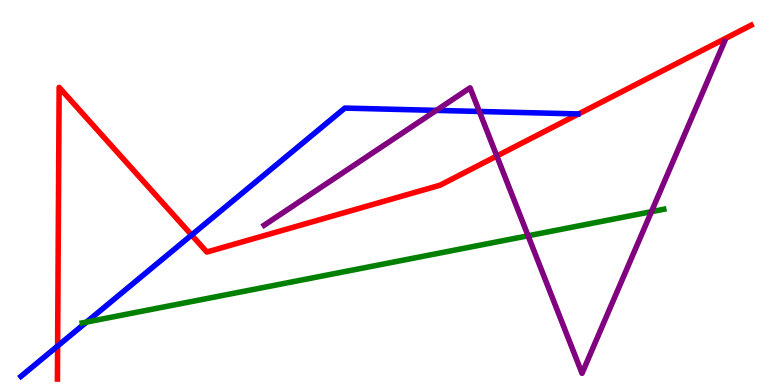[{'lines': ['blue', 'red'], 'intersections': [{'x': 0.743, 'y': 1.01}, {'x': 2.47, 'y': 3.9}]}, {'lines': ['green', 'red'], 'intersections': []}, {'lines': ['purple', 'red'], 'intersections': [{'x': 6.41, 'y': 5.95}]}, {'lines': ['blue', 'green'], 'intersections': [{'x': 1.12, 'y': 1.63}]}, {'lines': ['blue', 'purple'], 'intersections': [{'x': 5.63, 'y': 7.13}, {'x': 6.18, 'y': 7.1}]}, {'lines': ['green', 'purple'], 'intersections': [{'x': 6.81, 'y': 3.88}, {'x': 8.41, 'y': 4.5}]}]